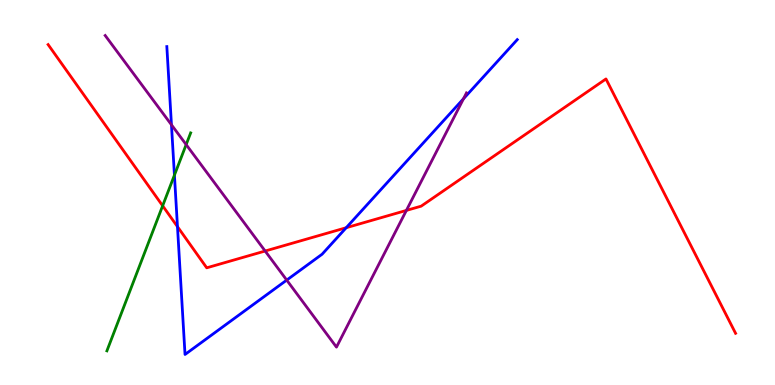[{'lines': ['blue', 'red'], 'intersections': [{'x': 2.29, 'y': 4.11}, {'x': 4.47, 'y': 4.09}]}, {'lines': ['green', 'red'], 'intersections': [{'x': 2.1, 'y': 4.65}]}, {'lines': ['purple', 'red'], 'intersections': [{'x': 3.42, 'y': 3.48}, {'x': 5.24, 'y': 4.53}]}, {'lines': ['blue', 'green'], 'intersections': [{'x': 2.25, 'y': 5.45}]}, {'lines': ['blue', 'purple'], 'intersections': [{'x': 2.21, 'y': 6.76}, {'x': 3.7, 'y': 2.72}, {'x': 5.98, 'y': 7.44}]}, {'lines': ['green', 'purple'], 'intersections': [{'x': 2.4, 'y': 6.24}]}]